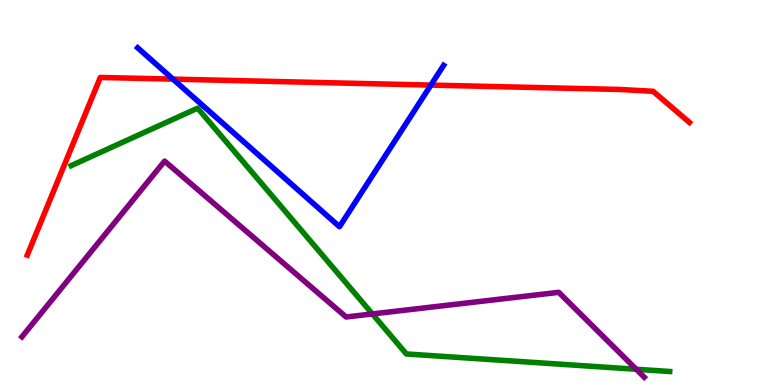[{'lines': ['blue', 'red'], 'intersections': [{'x': 2.23, 'y': 7.94}, {'x': 5.56, 'y': 7.79}]}, {'lines': ['green', 'red'], 'intersections': []}, {'lines': ['purple', 'red'], 'intersections': []}, {'lines': ['blue', 'green'], 'intersections': []}, {'lines': ['blue', 'purple'], 'intersections': []}, {'lines': ['green', 'purple'], 'intersections': [{'x': 4.8, 'y': 1.85}, {'x': 8.21, 'y': 0.409}]}]